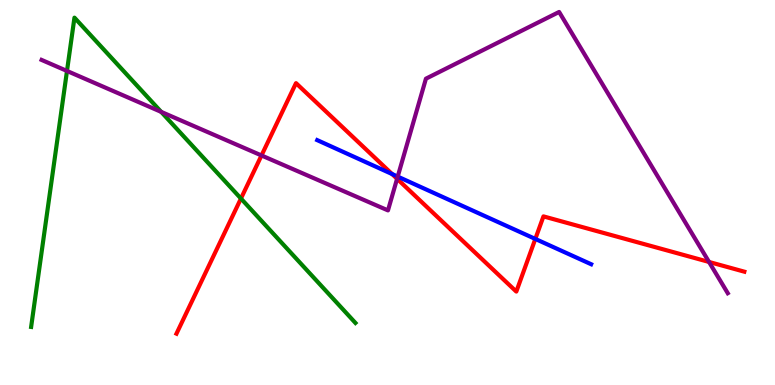[{'lines': ['blue', 'red'], 'intersections': [{'x': 5.06, 'y': 5.48}, {'x': 6.91, 'y': 3.79}]}, {'lines': ['green', 'red'], 'intersections': [{'x': 3.11, 'y': 4.84}]}, {'lines': ['purple', 'red'], 'intersections': [{'x': 3.37, 'y': 5.96}, {'x': 5.12, 'y': 5.36}, {'x': 9.15, 'y': 3.2}]}, {'lines': ['blue', 'green'], 'intersections': []}, {'lines': ['blue', 'purple'], 'intersections': [{'x': 5.13, 'y': 5.41}]}, {'lines': ['green', 'purple'], 'intersections': [{'x': 0.864, 'y': 8.16}, {'x': 2.08, 'y': 7.09}]}]